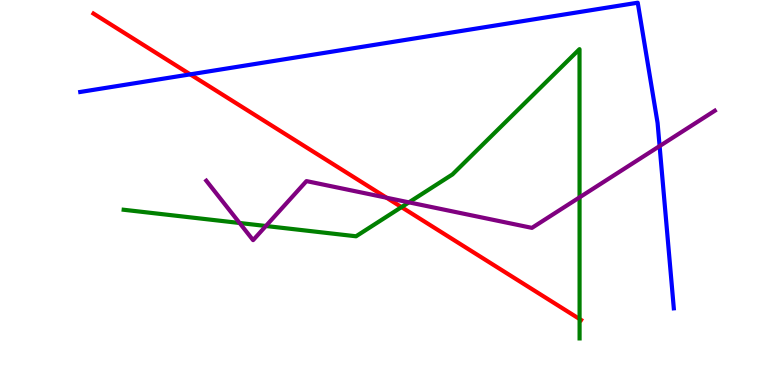[{'lines': ['blue', 'red'], 'intersections': [{'x': 2.45, 'y': 8.07}]}, {'lines': ['green', 'red'], 'intersections': [{'x': 5.18, 'y': 4.62}, {'x': 7.48, 'y': 1.71}]}, {'lines': ['purple', 'red'], 'intersections': [{'x': 4.99, 'y': 4.86}]}, {'lines': ['blue', 'green'], 'intersections': []}, {'lines': ['blue', 'purple'], 'intersections': [{'x': 8.51, 'y': 6.21}]}, {'lines': ['green', 'purple'], 'intersections': [{'x': 3.09, 'y': 4.21}, {'x': 3.43, 'y': 4.13}, {'x': 5.28, 'y': 4.74}, {'x': 7.48, 'y': 4.87}]}]